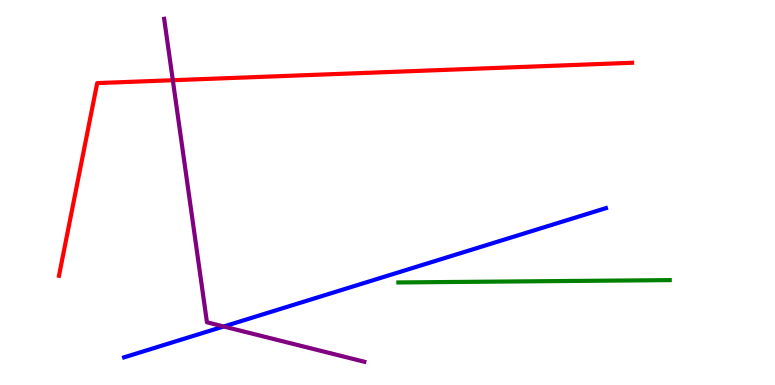[{'lines': ['blue', 'red'], 'intersections': []}, {'lines': ['green', 'red'], 'intersections': []}, {'lines': ['purple', 'red'], 'intersections': [{'x': 2.23, 'y': 7.92}]}, {'lines': ['blue', 'green'], 'intersections': []}, {'lines': ['blue', 'purple'], 'intersections': [{'x': 2.89, 'y': 1.52}]}, {'lines': ['green', 'purple'], 'intersections': []}]